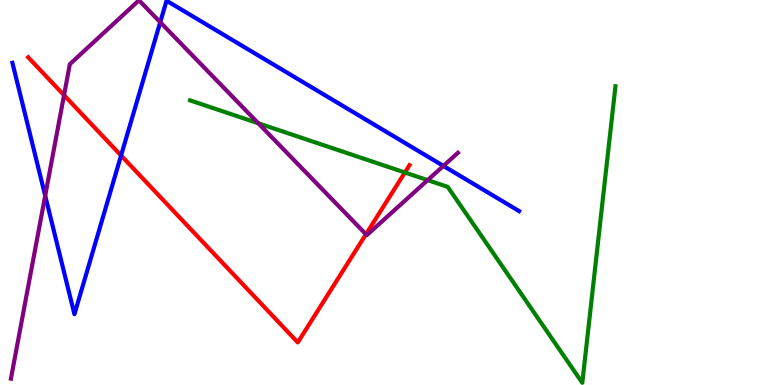[{'lines': ['blue', 'red'], 'intersections': [{'x': 1.56, 'y': 5.96}]}, {'lines': ['green', 'red'], 'intersections': [{'x': 5.22, 'y': 5.52}]}, {'lines': ['purple', 'red'], 'intersections': [{'x': 0.826, 'y': 7.53}, {'x': 4.72, 'y': 3.92}]}, {'lines': ['blue', 'green'], 'intersections': []}, {'lines': ['blue', 'purple'], 'intersections': [{'x': 0.583, 'y': 4.92}, {'x': 2.07, 'y': 9.42}, {'x': 5.72, 'y': 5.69}]}, {'lines': ['green', 'purple'], 'intersections': [{'x': 3.33, 'y': 6.8}, {'x': 5.52, 'y': 5.32}]}]